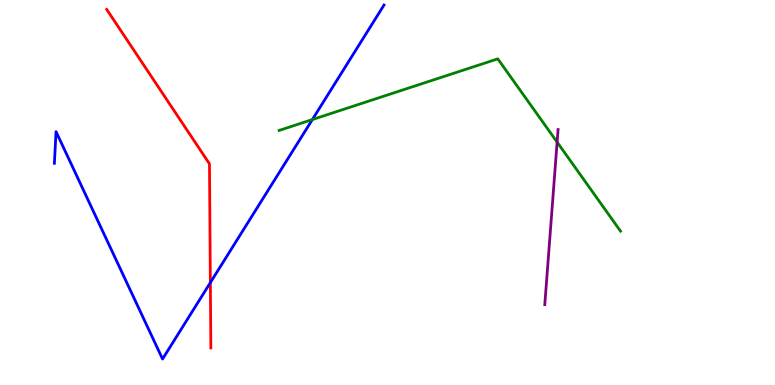[{'lines': ['blue', 'red'], 'intersections': [{'x': 2.71, 'y': 2.66}]}, {'lines': ['green', 'red'], 'intersections': []}, {'lines': ['purple', 'red'], 'intersections': []}, {'lines': ['blue', 'green'], 'intersections': [{'x': 4.03, 'y': 6.89}]}, {'lines': ['blue', 'purple'], 'intersections': []}, {'lines': ['green', 'purple'], 'intersections': [{'x': 7.19, 'y': 6.31}]}]